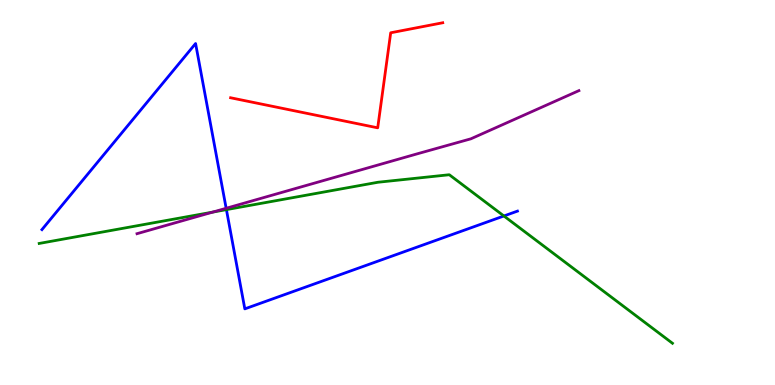[{'lines': ['blue', 'red'], 'intersections': []}, {'lines': ['green', 'red'], 'intersections': []}, {'lines': ['purple', 'red'], 'intersections': []}, {'lines': ['blue', 'green'], 'intersections': [{'x': 2.92, 'y': 4.56}, {'x': 6.5, 'y': 4.39}]}, {'lines': ['blue', 'purple'], 'intersections': [{'x': 2.92, 'y': 4.59}]}, {'lines': ['green', 'purple'], 'intersections': [{'x': 2.75, 'y': 4.49}]}]